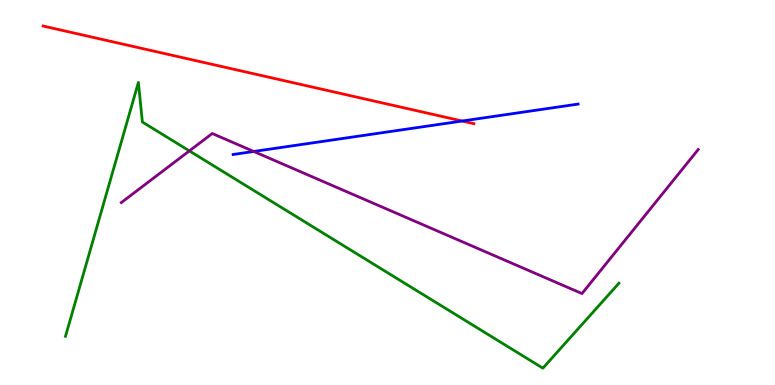[{'lines': ['blue', 'red'], 'intersections': [{'x': 5.96, 'y': 6.86}]}, {'lines': ['green', 'red'], 'intersections': []}, {'lines': ['purple', 'red'], 'intersections': []}, {'lines': ['blue', 'green'], 'intersections': []}, {'lines': ['blue', 'purple'], 'intersections': [{'x': 3.27, 'y': 6.07}]}, {'lines': ['green', 'purple'], 'intersections': [{'x': 2.44, 'y': 6.08}]}]